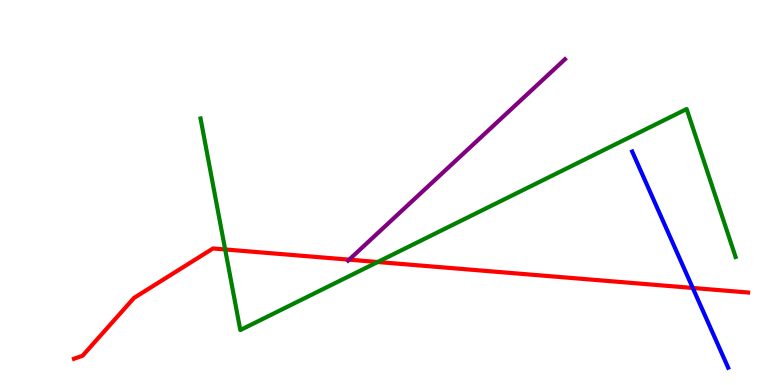[{'lines': ['blue', 'red'], 'intersections': [{'x': 8.94, 'y': 2.52}]}, {'lines': ['green', 'red'], 'intersections': [{'x': 2.91, 'y': 3.52}, {'x': 4.87, 'y': 3.19}]}, {'lines': ['purple', 'red'], 'intersections': [{'x': 4.5, 'y': 3.26}]}, {'lines': ['blue', 'green'], 'intersections': []}, {'lines': ['blue', 'purple'], 'intersections': []}, {'lines': ['green', 'purple'], 'intersections': []}]